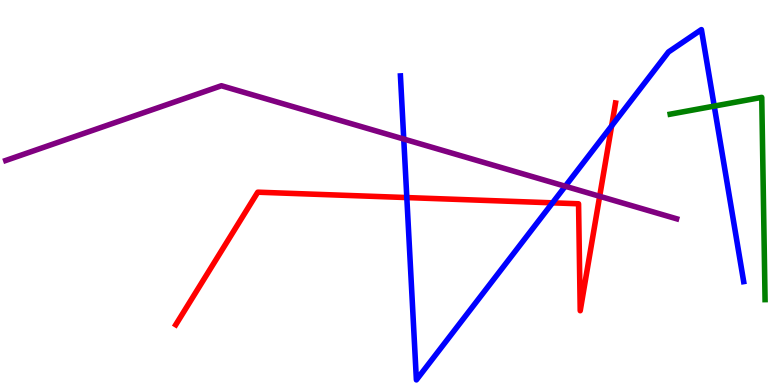[{'lines': ['blue', 'red'], 'intersections': [{'x': 5.25, 'y': 4.87}, {'x': 7.13, 'y': 4.73}, {'x': 7.89, 'y': 6.73}]}, {'lines': ['green', 'red'], 'intersections': []}, {'lines': ['purple', 'red'], 'intersections': [{'x': 7.74, 'y': 4.9}]}, {'lines': ['blue', 'green'], 'intersections': [{'x': 9.22, 'y': 7.24}]}, {'lines': ['blue', 'purple'], 'intersections': [{'x': 5.21, 'y': 6.39}, {'x': 7.29, 'y': 5.16}]}, {'lines': ['green', 'purple'], 'intersections': []}]